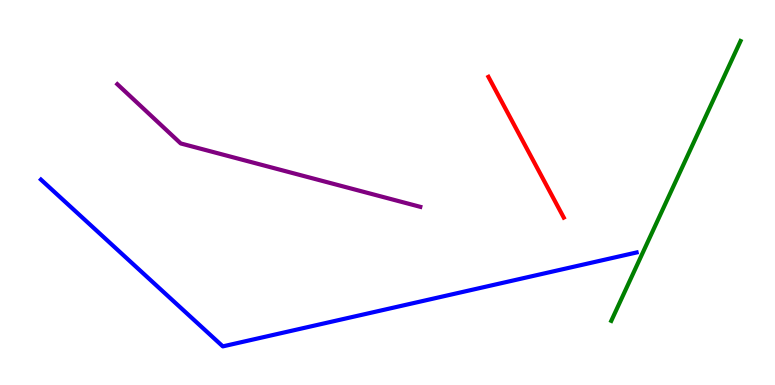[{'lines': ['blue', 'red'], 'intersections': []}, {'lines': ['green', 'red'], 'intersections': []}, {'lines': ['purple', 'red'], 'intersections': []}, {'lines': ['blue', 'green'], 'intersections': []}, {'lines': ['blue', 'purple'], 'intersections': []}, {'lines': ['green', 'purple'], 'intersections': []}]